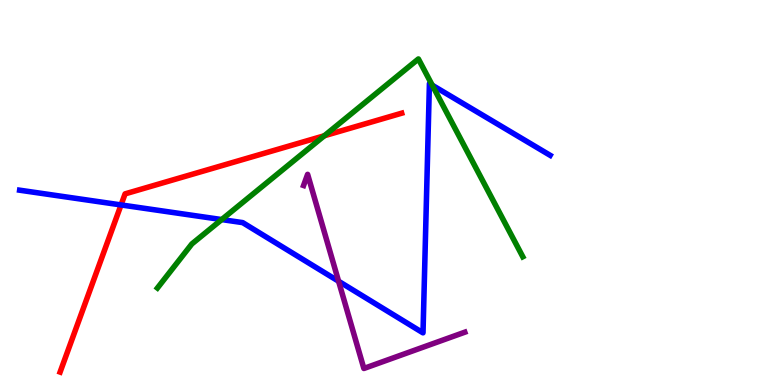[{'lines': ['blue', 'red'], 'intersections': [{'x': 1.56, 'y': 4.68}]}, {'lines': ['green', 'red'], 'intersections': [{'x': 4.19, 'y': 6.47}]}, {'lines': ['purple', 'red'], 'intersections': []}, {'lines': ['blue', 'green'], 'intersections': [{'x': 2.86, 'y': 4.3}, {'x': 5.58, 'y': 7.79}]}, {'lines': ['blue', 'purple'], 'intersections': [{'x': 4.37, 'y': 2.69}]}, {'lines': ['green', 'purple'], 'intersections': []}]